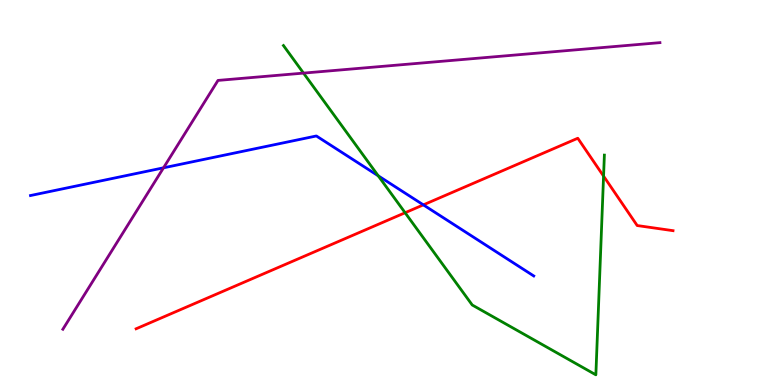[{'lines': ['blue', 'red'], 'intersections': [{'x': 5.46, 'y': 4.68}]}, {'lines': ['green', 'red'], 'intersections': [{'x': 5.23, 'y': 4.47}, {'x': 7.79, 'y': 5.43}]}, {'lines': ['purple', 'red'], 'intersections': []}, {'lines': ['blue', 'green'], 'intersections': [{'x': 4.88, 'y': 5.43}]}, {'lines': ['blue', 'purple'], 'intersections': [{'x': 2.11, 'y': 5.64}]}, {'lines': ['green', 'purple'], 'intersections': [{'x': 3.92, 'y': 8.1}]}]